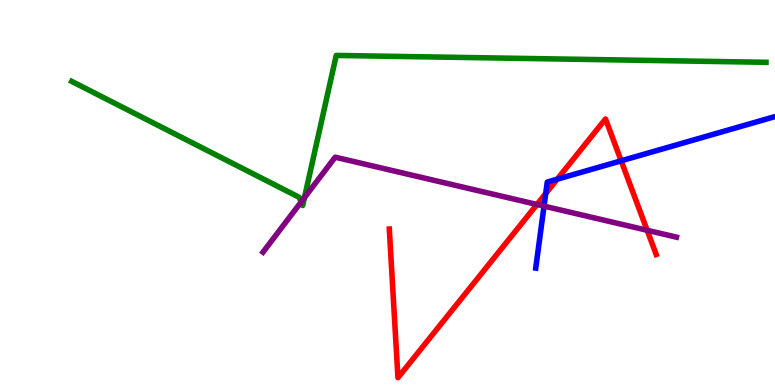[{'lines': ['blue', 'red'], 'intersections': [{'x': 7.04, 'y': 4.97}, {'x': 7.19, 'y': 5.35}, {'x': 8.02, 'y': 5.82}]}, {'lines': ['green', 'red'], 'intersections': []}, {'lines': ['purple', 'red'], 'intersections': [{'x': 6.93, 'y': 4.69}, {'x': 8.35, 'y': 4.02}]}, {'lines': ['blue', 'green'], 'intersections': []}, {'lines': ['blue', 'purple'], 'intersections': [{'x': 7.02, 'y': 4.65}]}, {'lines': ['green', 'purple'], 'intersections': [{'x': 3.89, 'y': 4.76}, {'x': 3.93, 'y': 4.87}]}]